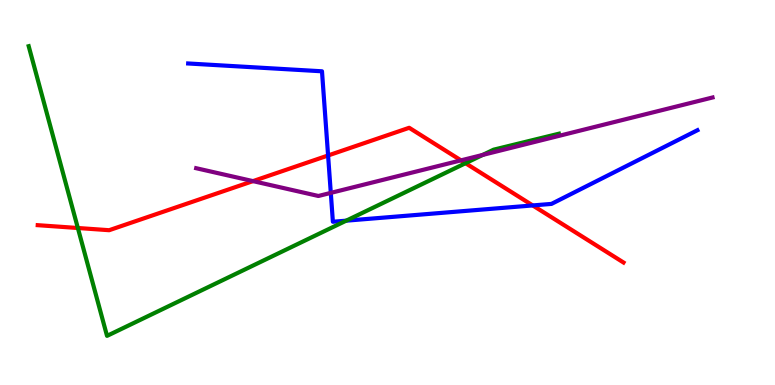[{'lines': ['blue', 'red'], 'intersections': [{'x': 4.23, 'y': 5.96}, {'x': 6.87, 'y': 4.66}]}, {'lines': ['green', 'red'], 'intersections': [{'x': 1.0, 'y': 4.08}, {'x': 6.01, 'y': 5.76}]}, {'lines': ['purple', 'red'], 'intersections': [{'x': 3.26, 'y': 5.3}, {'x': 5.95, 'y': 5.84}]}, {'lines': ['blue', 'green'], 'intersections': [{'x': 4.47, 'y': 4.27}]}, {'lines': ['blue', 'purple'], 'intersections': [{'x': 4.27, 'y': 4.99}]}, {'lines': ['green', 'purple'], 'intersections': [{'x': 6.23, 'y': 5.98}]}]